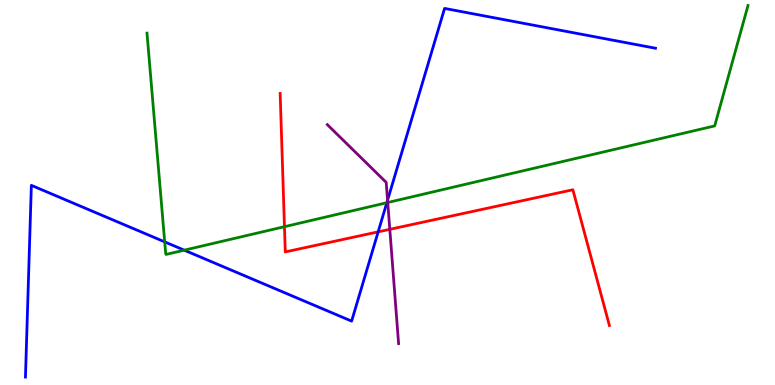[{'lines': ['blue', 'red'], 'intersections': [{'x': 4.88, 'y': 3.98}]}, {'lines': ['green', 'red'], 'intersections': [{'x': 3.67, 'y': 4.11}]}, {'lines': ['purple', 'red'], 'intersections': [{'x': 5.03, 'y': 4.04}]}, {'lines': ['blue', 'green'], 'intersections': [{'x': 2.13, 'y': 3.72}, {'x': 2.38, 'y': 3.5}, {'x': 4.99, 'y': 4.73}]}, {'lines': ['blue', 'purple'], 'intersections': [{'x': 5.0, 'y': 4.8}]}, {'lines': ['green', 'purple'], 'intersections': [{'x': 5.0, 'y': 4.74}]}]